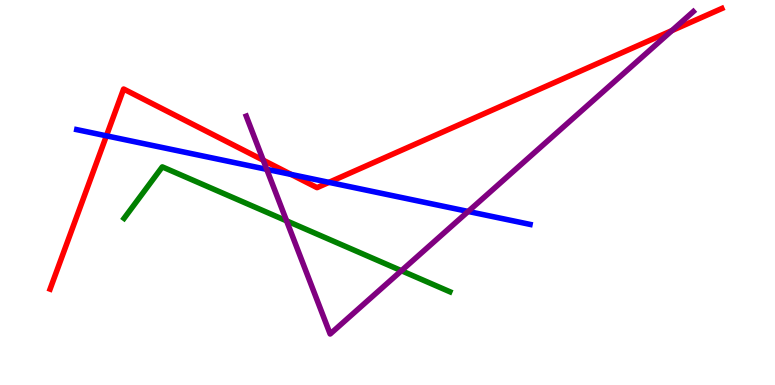[{'lines': ['blue', 'red'], 'intersections': [{'x': 1.37, 'y': 6.47}, {'x': 3.76, 'y': 5.47}, {'x': 4.24, 'y': 5.26}]}, {'lines': ['green', 'red'], 'intersections': []}, {'lines': ['purple', 'red'], 'intersections': [{'x': 3.4, 'y': 5.84}, {'x': 8.67, 'y': 9.21}]}, {'lines': ['blue', 'green'], 'intersections': []}, {'lines': ['blue', 'purple'], 'intersections': [{'x': 3.44, 'y': 5.6}, {'x': 6.04, 'y': 4.51}]}, {'lines': ['green', 'purple'], 'intersections': [{'x': 3.7, 'y': 4.26}, {'x': 5.18, 'y': 2.97}]}]